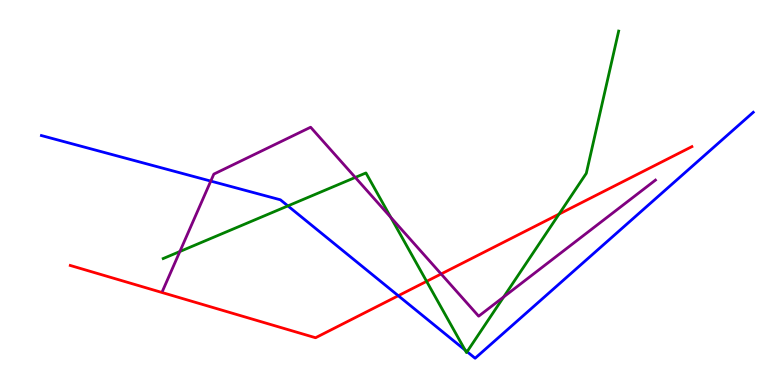[{'lines': ['blue', 'red'], 'intersections': [{'x': 5.14, 'y': 2.32}]}, {'lines': ['green', 'red'], 'intersections': [{'x': 5.5, 'y': 2.69}, {'x': 7.21, 'y': 4.44}]}, {'lines': ['purple', 'red'], 'intersections': [{'x': 5.69, 'y': 2.88}]}, {'lines': ['blue', 'green'], 'intersections': [{'x': 3.71, 'y': 4.65}, {'x': 6.0, 'y': 0.907}, {'x': 6.03, 'y': 0.865}]}, {'lines': ['blue', 'purple'], 'intersections': [{'x': 2.72, 'y': 5.3}]}, {'lines': ['green', 'purple'], 'intersections': [{'x': 2.32, 'y': 3.47}, {'x': 4.58, 'y': 5.39}, {'x': 5.04, 'y': 4.35}, {'x': 6.5, 'y': 2.29}]}]